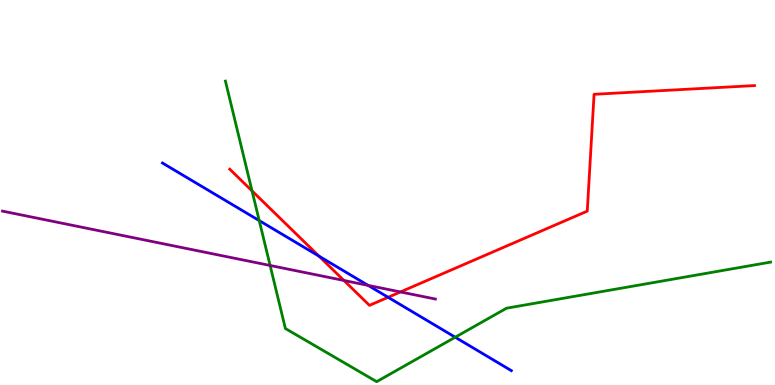[{'lines': ['blue', 'red'], 'intersections': [{'x': 4.12, 'y': 3.35}, {'x': 5.01, 'y': 2.28}]}, {'lines': ['green', 'red'], 'intersections': [{'x': 3.25, 'y': 5.04}]}, {'lines': ['purple', 'red'], 'intersections': [{'x': 4.44, 'y': 2.72}, {'x': 5.17, 'y': 2.42}]}, {'lines': ['blue', 'green'], 'intersections': [{'x': 3.34, 'y': 4.27}, {'x': 5.87, 'y': 1.24}]}, {'lines': ['blue', 'purple'], 'intersections': [{'x': 4.75, 'y': 2.59}]}, {'lines': ['green', 'purple'], 'intersections': [{'x': 3.49, 'y': 3.1}]}]